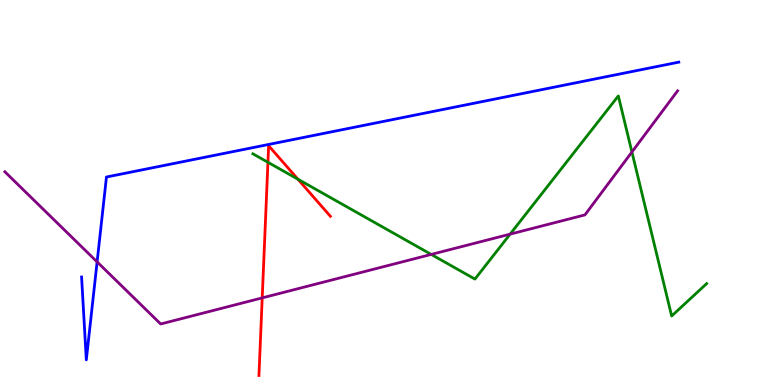[{'lines': ['blue', 'red'], 'intersections': []}, {'lines': ['green', 'red'], 'intersections': [{'x': 3.46, 'y': 5.78}, {'x': 3.84, 'y': 5.34}]}, {'lines': ['purple', 'red'], 'intersections': [{'x': 3.38, 'y': 2.26}]}, {'lines': ['blue', 'green'], 'intersections': []}, {'lines': ['blue', 'purple'], 'intersections': [{'x': 1.25, 'y': 3.2}]}, {'lines': ['green', 'purple'], 'intersections': [{'x': 5.56, 'y': 3.39}, {'x': 6.58, 'y': 3.92}, {'x': 8.15, 'y': 6.05}]}]